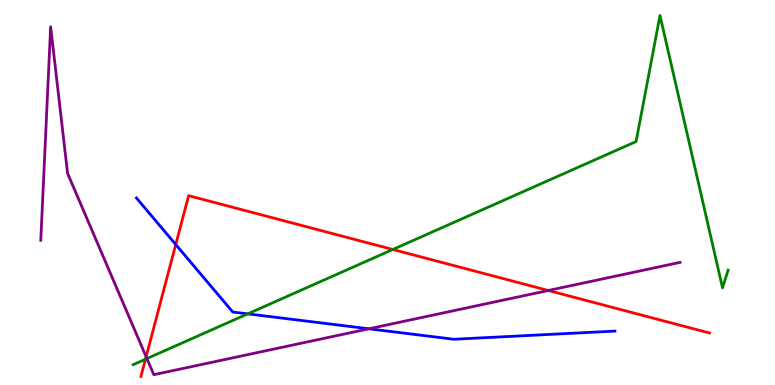[{'lines': ['blue', 'red'], 'intersections': [{'x': 2.27, 'y': 3.65}]}, {'lines': ['green', 'red'], 'intersections': [{'x': 1.88, 'y': 0.669}, {'x': 5.07, 'y': 3.52}]}, {'lines': ['purple', 'red'], 'intersections': [{'x': 1.89, 'y': 0.735}, {'x': 7.07, 'y': 2.45}]}, {'lines': ['blue', 'green'], 'intersections': [{'x': 3.2, 'y': 1.85}]}, {'lines': ['blue', 'purple'], 'intersections': [{'x': 4.76, 'y': 1.46}]}, {'lines': ['green', 'purple'], 'intersections': [{'x': 1.9, 'y': 0.686}]}]